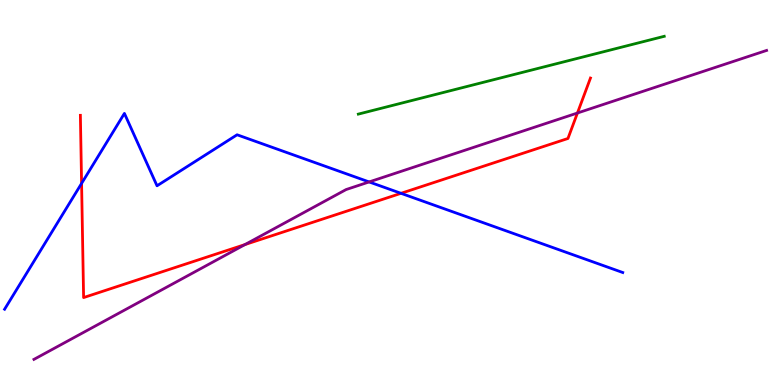[{'lines': ['blue', 'red'], 'intersections': [{'x': 1.05, 'y': 5.24}, {'x': 5.17, 'y': 4.98}]}, {'lines': ['green', 'red'], 'intersections': []}, {'lines': ['purple', 'red'], 'intersections': [{'x': 3.16, 'y': 3.65}, {'x': 7.45, 'y': 7.06}]}, {'lines': ['blue', 'green'], 'intersections': []}, {'lines': ['blue', 'purple'], 'intersections': [{'x': 4.76, 'y': 5.27}]}, {'lines': ['green', 'purple'], 'intersections': []}]